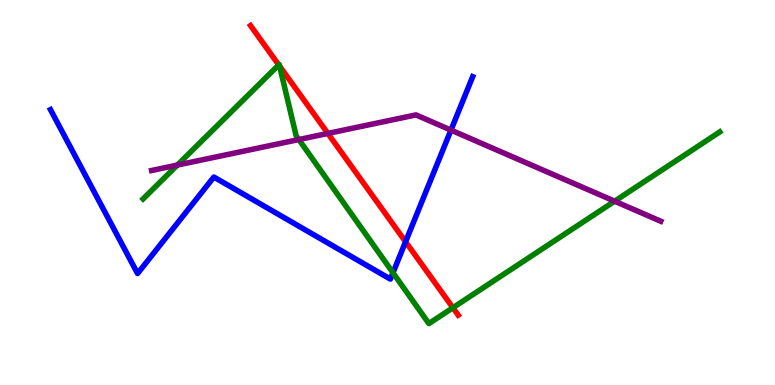[{'lines': ['blue', 'red'], 'intersections': [{'x': 5.23, 'y': 3.72}]}, {'lines': ['green', 'red'], 'intersections': [{'x': 3.6, 'y': 8.31}, {'x': 3.61, 'y': 8.28}, {'x': 5.84, 'y': 2.01}]}, {'lines': ['purple', 'red'], 'intersections': [{'x': 4.23, 'y': 6.53}]}, {'lines': ['blue', 'green'], 'intersections': [{'x': 5.07, 'y': 2.92}]}, {'lines': ['blue', 'purple'], 'intersections': [{'x': 5.82, 'y': 6.62}]}, {'lines': ['green', 'purple'], 'intersections': [{'x': 2.29, 'y': 5.71}, {'x': 3.86, 'y': 6.38}, {'x': 7.93, 'y': 4.77}]}]